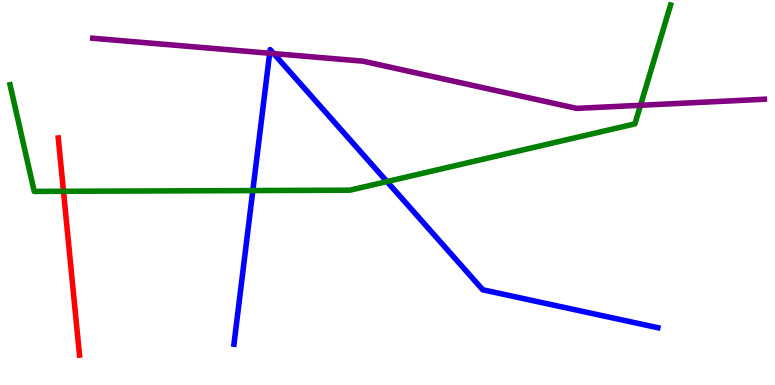[{'lines': ['blue', 'red'], 'intersections': []}, {'lines': ['green', 'red'], 'intersections': [{'x': 0.819, 'y': 5.03}]}, {'lines': ['purple', 'red'], 'intersections': []}, {'lines': ['blue', 'green'], 'intersections': [{'x': 3.26, 'y': 5.05}, {'x': 4.99, 'y': 5.28}]}, {'lines': ['blue', 'purple'], 'intersections': [{'x': 3.48, 'y': 8.62}, {'x': 3.53, 'y': 8.61}]}, {'lines': ['green', 'purple'], 'intersections': [{'x': 8.26, 'y': 7.27}]}]